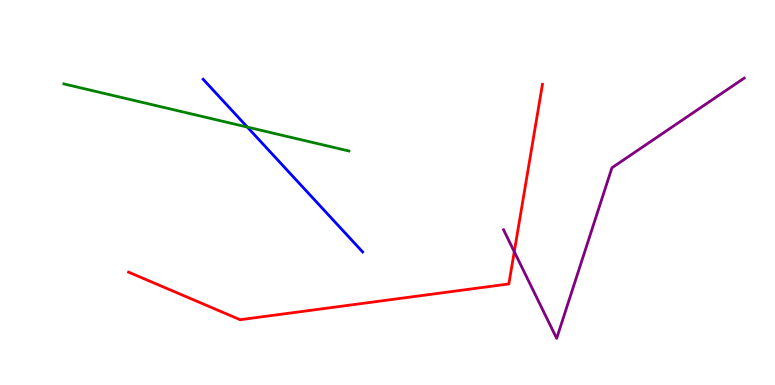[{'lines': ['blue', 'red'], 'intersections': []}, {'lines': ['green', 'red'], 'intersections': []}, {'lines': ['purple', 'red'], 'intersections': [{'x': 6.64, 'y': 3.46}]}, {'lines': ['blue', 'green'], 'intersections': [{'x': 3.19, 'y': 6.7}]}, {'lines': ['blue', 'purple'], 'intersections': []}, {'lines': ['green', 'purple'], 'intersections': []}]